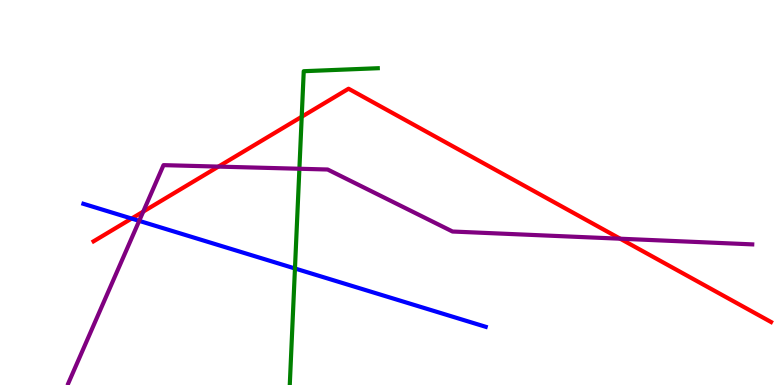[{'lines': ['blue', 'red'], 'intersections': [{'x': 1.7, 'y': 4.32}]}, {'lines': ['green', 'red'], 'intersections': [{'x': 3.89, 'y': 6.97}]}, {'lines': ['purple', 'red'], 'intersections': [{'x': 1.85, 'y': 4.5}, {'x': 2.82, 'y': 5.67}, {'x': 8.0, 'y': 3.8}]}, {'lines': ['blue', 'green'], 'intersections': [{'x': 3.81, 'y': 3.03}]}, {'lines': ['blue', 'purple'], 'intersections': [{'x': 1.8, 'y': 4.26}]}, {'lines': ['green', 'purple'], 'intersections': [{'x': 3.86, 'y': 5.62}]}]